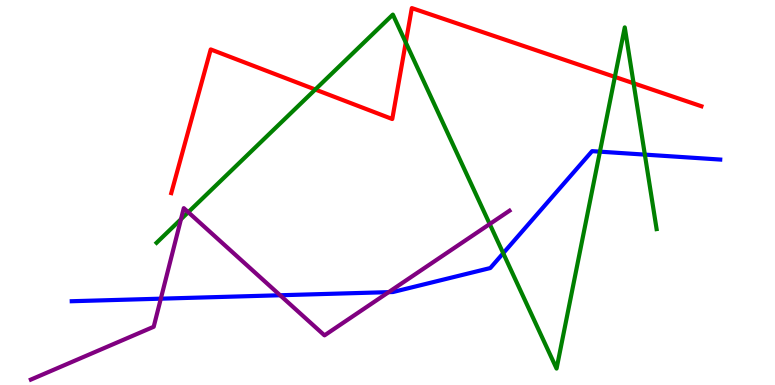[{'lines': ['blue', 'red'], 'intersections': []}, {'lines': ['green', 'red'], 'intersections': [{'x': 4.07, 'y': 7.67}, {'x': 5.24, 'y': 8.9}, {'x': 7.93, 'y': 8.0}, {'x': 8.18, 'y': 7.84}]}, {'lines': ['purple', 'red'], 'intersections': []}, {'lines': ['blue', 'green'], 'intersections': [{'x': 6.49, 'y': 3.42}, {'x': 7.74, 'y': 6.06}, {'x': 8.32, 'y': 5.98}]}, {'lines': ['blue', 'purple'], 'intersections': [{'x': 2.08, 'y': 2.24}, {'x': 3.61, 'y': 2.33}, {'x': 5.01, 'y': 2.41}]}, {'lines': ['green', 'purple'], 'intersections': [{'x': 2.34, 'y': 4.31}, {'x': 2.43, 'y': 4.49}, {'x': 6.32, 'y': 4.18}]}]